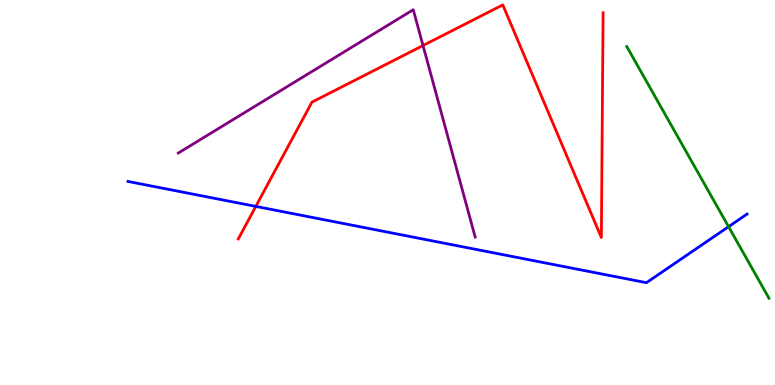[{'lines': ['blue', 'red'], 'intersections': [{'x': 3.3, 'y': 4.64}]}, {'lines': ['green', 'red'], 'intersections': []}, {'lines': ['purple', 'red'], 'intersections': [{'x': 5.46, 'y': 8.82}]}, {'lines': ['blue', 'green'], 'intersections': [{'x': 9.4, 'y': 4.11}]}, {'lines': ['blue', 'purple'], 'intersections': []}, {'lines': ['green', 'purple'], 'intersections': []}]